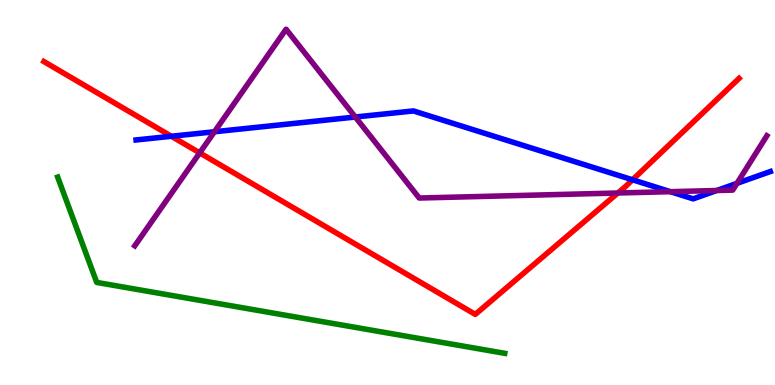[{'lines': ['blue', 'red'], 'intersections': [{'x': 2.21, 'y': 6.46}, {'x': 8.16, 'y': 5.33}]}, {'lines': ['green', 'red'], 'intersections': []}, {'lines': ['purple', 'red'], 'intersections': [{'x': 2.58, 'y': 6.03}, {'x': 7.97, 'y': 4.99}]}, {'lines': ['blue', 'green'], 'intersections': []}, {'lines': ['blue', 'purple'], 'intersections': [{'x': 2.77, 'y': 6.58}, {'x': 4.58, 'y': 6.96}, {'x': 8.65, 'y': 5.02}, {'x': 9.25, 'y': 5.05}, {'x': 9.51, 'y': 5.24}]}, {'lines': ['green', 'purple'], 'intersections': []}]